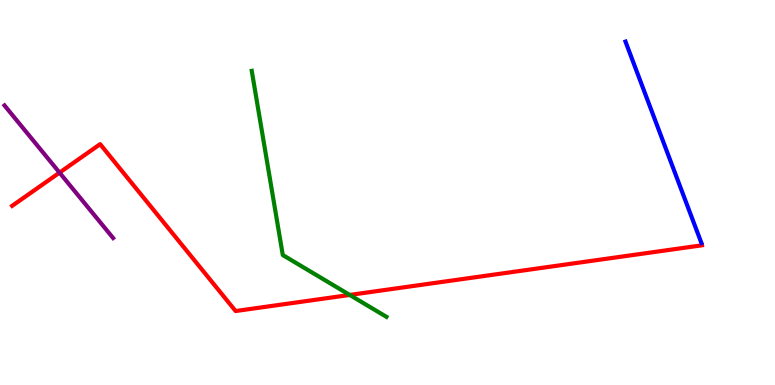[{'lines': ['blue', 'red'], 'intersections': []}, {'lines': ['green', 'red'], 'intersections': [{'x': 4.51, 'y': 2.34}]}, {'lines': ['purple', 'red'], 'intersections': [{'x': 0.768, 'y': 5.52}]}, {'lines': ['blue', 'green'], 'intersections': []}, {'lines': ['blue', 'purple'], 'intersections': []}, {'lines': ['green', 'purple'], 'intersections': []}]